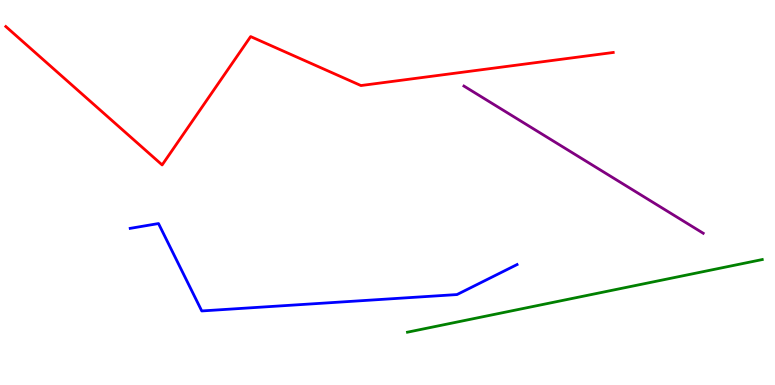[{'lines': ['blue', 'red'], 'intersections': []}, {'lines': ['green', 'red'], 'intersections': []}, {'lines': ['purple', 'red'], 'intersections': []}, {'lines': ['blue', 'green'], 'intersections': []}, {'lines': ['blue', 'purple'], 'intersections': []}, {'lines': ['green', 'purple'], 'intersections': []}]